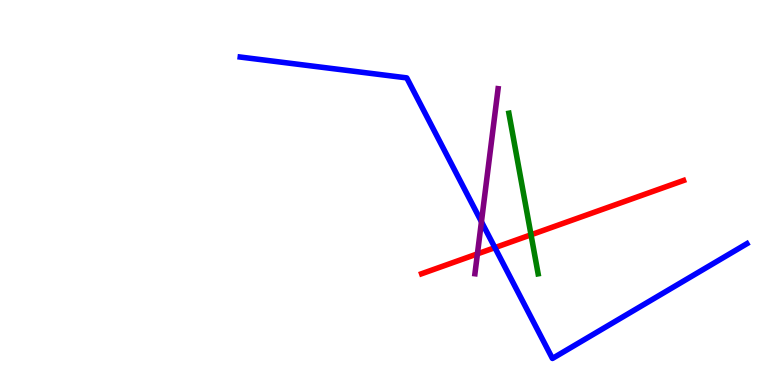[{'lines': ['blue', 'red'], 'intersections': [{'x': 6.39, 'y': 3.57}]}, {'lines': ['green', 'red'], 'intersections': [{'x': 6.85, 'y': 3.9}]}, {'lines': ['purple', 'red'], 'intersections': [{'x': 6.16, 'y': 3.41}]}, {'lines': ['blue', 'green'], 'intersections': []}, {'lines': ['blue', 'purple'], 'intersections': [{'x': 6.21, 'y': 4.24}]}, {'lines': ['green', 'purple'], 'intersections': []}]